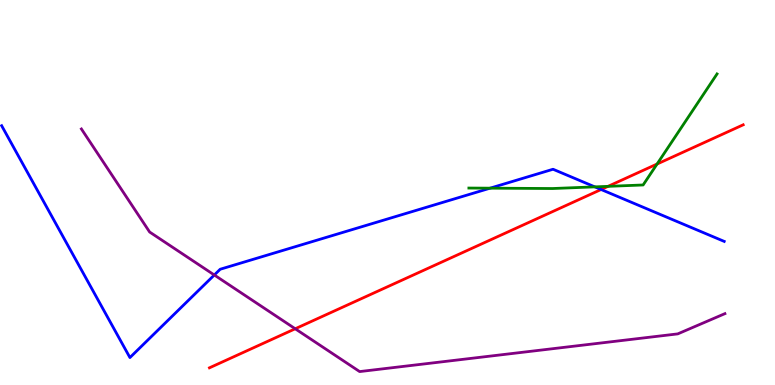[{'lines': ['blue', 'red'], 'intersections': [{'x': 7.76, 'y': 5.08}]}, {'lines': ['green', 'red'], 'intersections': [{'x': 7.85, 'y': 5.16}, {'x': 8.48, 'y': 5.74}]}, {'lines': ['purple', 'red'], 'intersections': [{'x': 3.81, 'y': 1.46}]}, {'lines': ['blue', 'green'], 'intersections': [{'x': 6.32, 'y': 5.11}, {'x': 7.68, 'y': 5.15}]}, {'lines': ['blue', 'purple'], 'intersections': [{'x': 2.77, 'y': 2.86}]}, {'lines': ['green', 'purple'], 'intersections': []}]